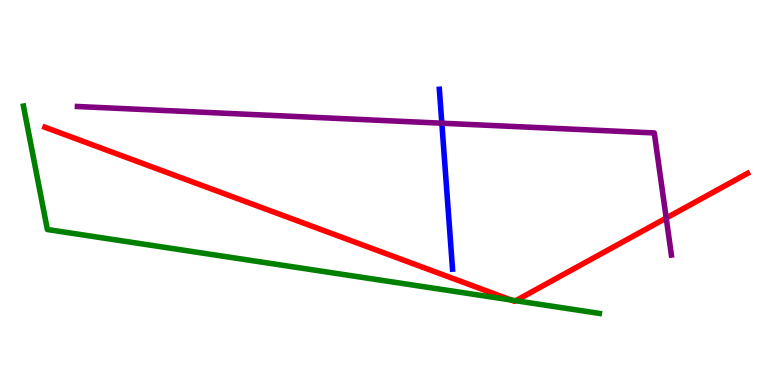[{'lines': ['blue', 'red'], 'intersections': []}, {'lines': ['green', 'red'], 'intersections': [{'x': 6.59, 'y': 2.21}, {'x': 6.65, 'y': 2.19}]}, {'lines': ['purple', 'red'], 'intersections': [{'x': 8.6, 'y': 4.34}]}, {'lines': ['blue', 'green'], 'intersections': []}, {'lines': ['blue', 'purple'], 'intersections': [{'x': 5.7, 'y': 6.8}]}, {'lines': ['green', 'purple'], 'intersections': []}]